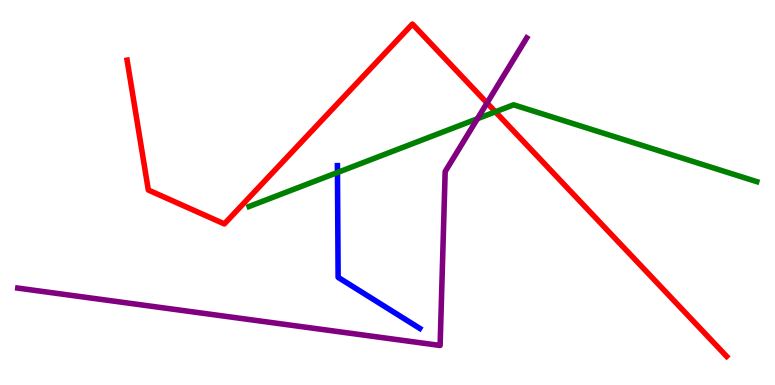[{'lines': ['blue', 'red'], 'intersections': []}, {'lines': ['green', 'red'], 'intersections': [{'x': 6.39, 'y': 7.1}]}, {'lines': ['purple', 'red'], 'intersections': [{'x': 6.28, 'y': 7.33}]}, {'lines': ['blue', 'green'], 'intersections': [{'x': 4.35, 'y': 5.52}]}, {'lines': ['blue', 'purple'], 'intersections': []}, {'lines': ['green', 'purple'], 'intersections': [{'x': 6.16, 'y': 6.92}]}]